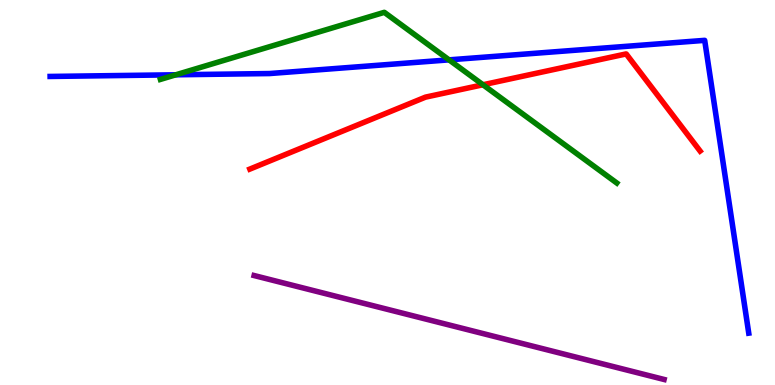[{'lines': ['blue', 'red'], 'intersections': []}, {'lines': ['green', 'red'], 'intersections': [{'x': 6.23, 'y': 7.8}]}, {'lines': ['purple', 'red'], 'intersections': []}, {'lines': ['blue', 'green'], 'intersections': [{'x': 2.27, 'y': 8.06}, {'x': 5.79, 'y': 8.45}]}, {'lines': ['blue', 'purple'], 'intersections': []}, {'lines': ['green', 'purple'], 'intersections': []}]